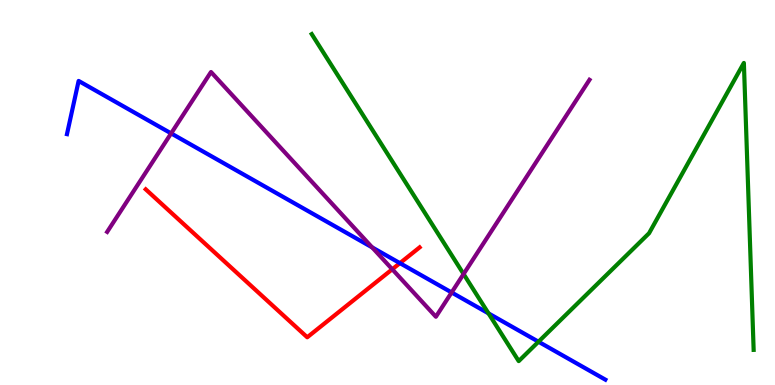[{'lines': ['blue', 'red'], 'intersections': [{'x': 5.16, 'y': 3.17}]}, {'lines': ['green', 'red'], 'intersections': []}, {'lines': ['purple', 'red'], 'intersections': [{'x': 5.06, 'y': 3.01}]}, {'lines': ['blue', 'green'], 'intersections': [{'x': 6.3, 'y': 1.86}, {'x': 6.95, 'y': 1.12}]}, {'lines': ['blue', 'purple'], 'intersections': [{'x': 2.21, 'y': 6.54}, {'x': 4.8, 'y': 3.57}, {'x': 5.83, 'y': 2.4}]}, {'lines': ['green', 'purple'], 'intersections': [{'x': 5.98, 'y': 2.88}]}]